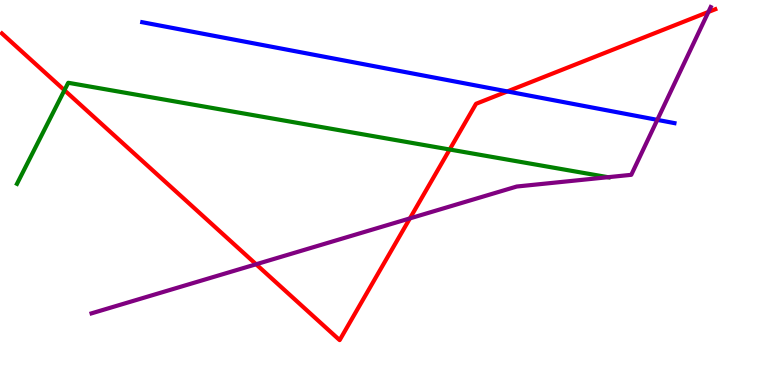[{'lines': ['blue', 'red'], 'intersections': [{'x': 6.55, 'y': 7.63}]}, {'lines': ['green', 'red'], 'intersections': [{'x': 0.832, 'y': 7.66}, {'x': 5.8, 'y': 6.12}]}, {'lines': ['purple', 'red'], 'intersections': [{'x': 3.3, 'y': 3.14}, {'x': 5.29, 'y': 4.33}, {'x': 9.14, 'y': 9.69}]}, {'lines': ['blue', 'green'], 'intersections': []}, {'lines': ['blue', 'purple'], 'intersections': [{'x': 8.48, 'y': 6.89}]}, {'lines': ['green', 'purple'], 'intersections': [{'x': 7.85, 'y': 5.4}]}]